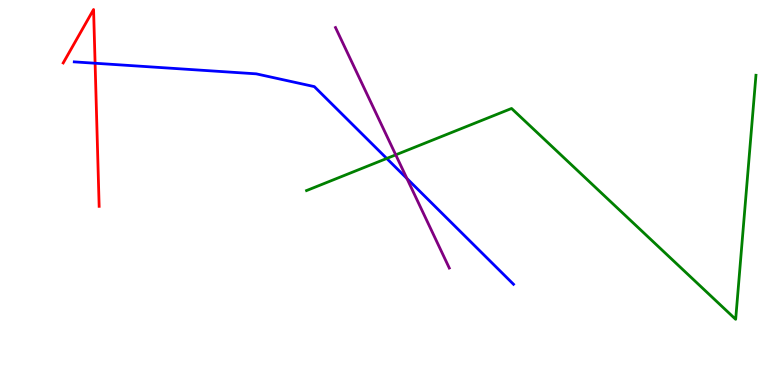[{'lines': ['blue', 'red'], 'intersections': [{'x': 1.23, 'y': 8.36}]}, {'lines': ['green', 'red'], 'intersections': []}, {'lines': ['purple', 'red'], 'intersections': []}, {'lines': ['blue', 'green'], 'intersections': [{'x': 4.99, 'y': 5.88}]}, {'lines': ['blue', 'purple'], 'intersections': [{'x': 5.25, 'y': 5.36}]}, {'lines': ['green', 'purple'], 'intersections': [{'x': 5.11, 'y': 5.98}]}]